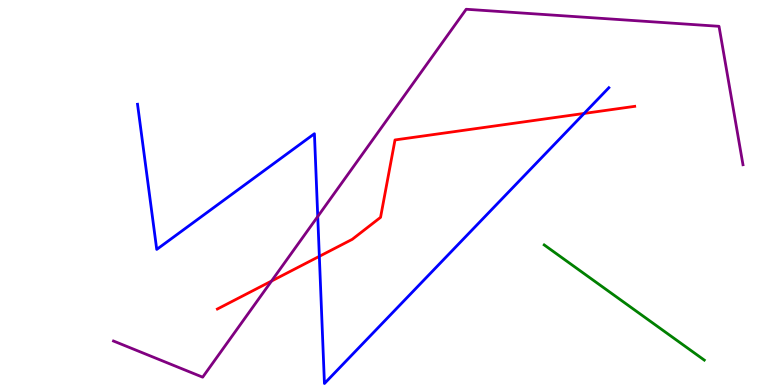[{'lines': ['blue', 'red'], 'intersections': [{'x': 4.12, 'y': 3.34}, {'x': 7.54, 'y': 7.05}]}, {'lines': ['green', 'red'], 'intersections': []}, {'lines': ['purple', 'red'], 'intersections': [{'x': 3.5, 'y': 2.7}]}, {'lines': ['blue', 'green'], 'intersections': []}, {'lines': ['blue', 'purple'], 'intersections': [{'x': 4.1, 'y': 4.38}]}, {'lines': ['green', 'purple'], 'intersections': []}]